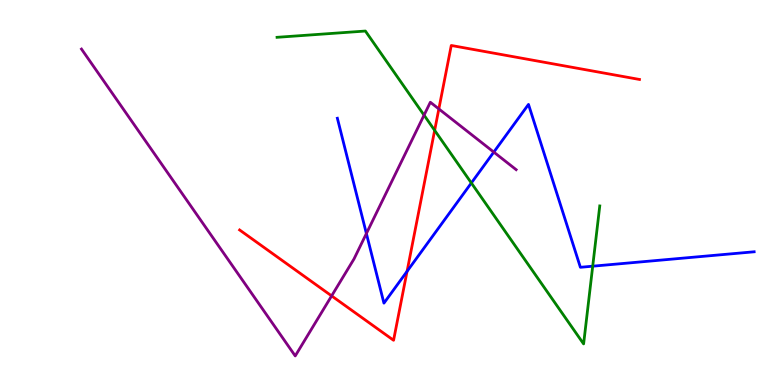[{'lines': ['blue', 'red'], 'intersections': [{'x': 5.25, 'y': 2.95}]}, {'lines': ['green', 'red'], 'intersections': [{'x': 5.61, 'y': 6.61}]}, {'lines': ['purple', 'red'], 'intersections': [{'x': 4.28, 'y': 2.31}, {'x': 5.66, 'y': 7.17}]}, {'lines': ['blue', 'green'], 'intersections': [{'x': 6.08, 'y': 5.25}, {'x': 7.65, 'y': 3.09}]}, {'lines': ['blue', 'purple'], 'intersections': [{'x': 4.73, 'y': 3.93}, {'x': 6.37, 'y': 6.05}]}, {'lines': ['green', 'purple'], 'intersections': [{'x': 5.47, 'y': 7.01}]}]